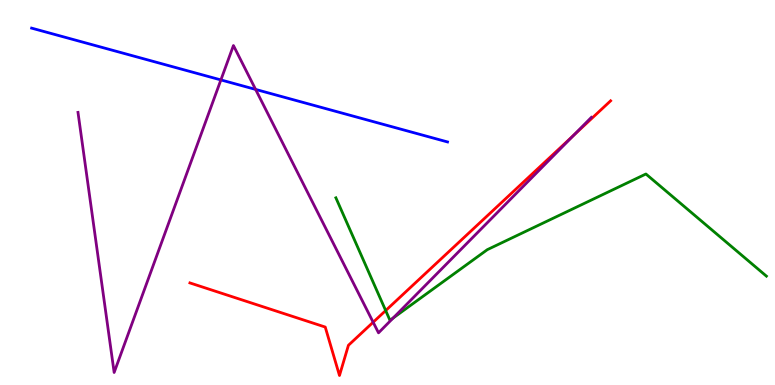[{'lines': ['blue', 'red'], 'intersections': []}, {'lines': ['green', 'red'], 'intersections': [{'x': 4.98, 'y': 1.93}]}, {'lines': ['purple', 'red'], 'intersections': [{'x': 4.81, 'y': 1.63}, {'x': 7.4, 'y': 6.49}]}, {'lines': ['blue', 'green'], 'intersections': []}, {'lines': ['blue', 'purple'], 'intersections': [{'x': 2.85, 'y': 7.92}, {'x': 3.3, 'y': 7.68}]}, {'lines': ['green', 'purple'], 'intersections': [{'x': 5.07, 'y': 1.74}]}]